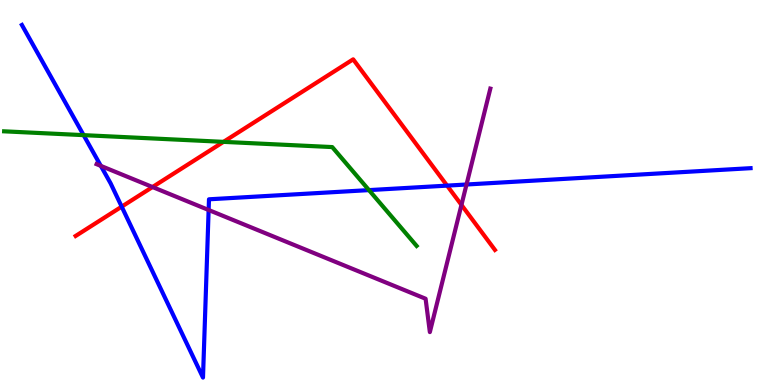[{'lines': ['blue', 'red'], 'intersections': [{'x': 1.57, 'y': 4.63}, {'x': 5.77, 'y': 5.18}]}, {'lines': ['green', 'red'], 'intersections': [{'x': 2.88, 'y': 6.32}]}, {'lines': ['purple', 'red'], 'intersections': [{'x': 1.97, 'y': 5.14}, {'x': 5.95, 'y': 4.68}]}, {'lines': ['blue', 'green'], 'intersections': [{'x': 1.08, 'y': 6.49}, {'x': 4.76, 'y': 5.06}]}, {'lines': ['blue', 'purple'], 'intersections': [{'x': 1.3, 'y': 5.69}, {'x': 2.69, 'y': 4.55}, {'x': 6.02, 'y': 5.21}]}, {'lines': ['green', 'purple'], 'intersections': []}]